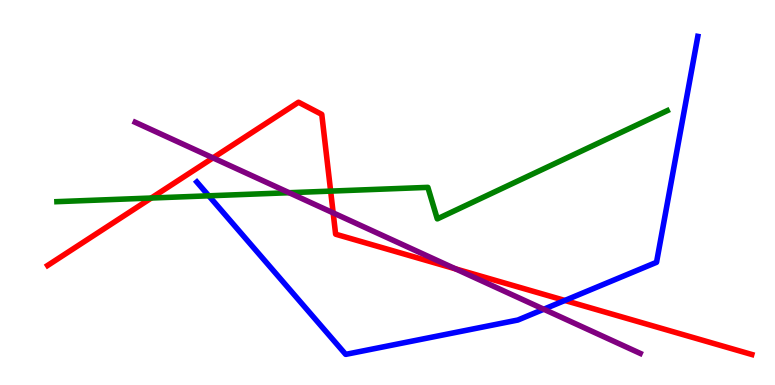[{'lines': ['blue', 'red'], 'intersections': [{'x': 7.29, 'y': 2.2}]}, {'lines': ['green', 'red'], 'intersections': [{'x': 1.95, 'y': 4.86}, {'x': 4.27, 'y': 5.04}]}, {'lines': ['purple', 'red'], 'intersections': [{'x': 2.75, 'y': 5.9}, {'x': 4.3, 'y': 4.47}, {'x': 5.88, 'y': 3.02}]}, {'lines': ['blue', 'green'], 'intersections': [{'x': 2.69, 'y': 4.91}]}, {'lines': ['blue', 'purple'], 'intersections': [{'x': 7.02, 'y': 1.97}]}, {'lines': ['green', 'purple'], 'intersections': [{'x': 3.73, 'y': 4.99}]}]